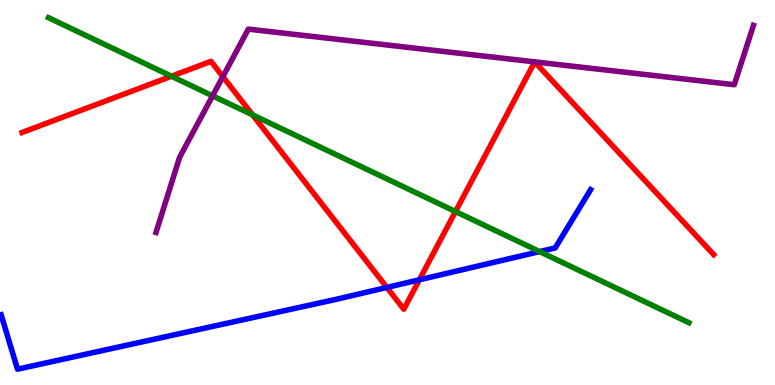[{'lines': ['blue', 'red'], 'intersections': [{'x': 4.99, 'y': 2.53}, {'x': 5.41, 'y': 2.73}]}, {'lines': ['green', 'red'], 'intersections': [{'x': 2.21, 'y': 8.02}, {'x': 3.26, 'y': 7.02}, {'x': 5.88, 'y': 4.51}]}, {'lines': ['purple', 'red'], 'intersections': [{'x': 2.88, 'y': 8.01}]}, {'lines': ['blue', 'green'], 'intersections': [{'x': 6.96, 'y': 3.47}]}, {'lines': ['blue', 'purple'], 'intersections': []}, {'lines': ['green', 'purple'], 'intersections': [{'x': 2.74, 'y': 7.51}]}]